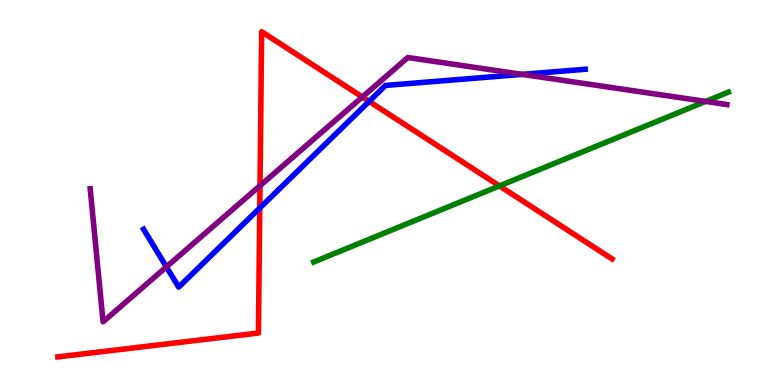[{'lines': ['blue', 'red'], 'intersections': [{'x': 3.35, 'y': 4.6}, {'x': 4.76, 'y': 7.37}]}, {'lines': ['green', 'red'], 'intersections': [{'x': 6.44, 'y': 5.17}]}, {'lines': ['purple', 'red'], 'intersections': [{'x': 3.35, 'y': 5.18}, {'x': 4.68, 'y': 7.48}]}, {'lines': ['blue', 'green'], 'intersections': []}, {'lines': ['blue', 'purple'], 'intersections': [{'x': 2.15, 'y': 3.07}, {'x': 6.74, 'y': 8.07}]}, {'lines': ['green', 'purple'], 'intersections': [{'x': 9.11, 'y': 7.37}]}]